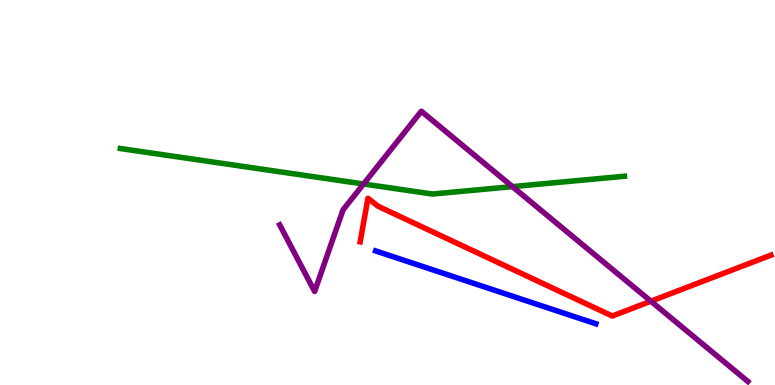[{'lines': ['blue', 'red'], 'intersections': []}, {'lines': ['green', 'red'], 'intersections': []}, {'lines': ['purple', 'red'], 'intersections': [{'x': 8.4, 'y': 2.18}]}, {'lines': ['blue', 'green'], 'intersections': []}, {'lines': ['blue', 'purple'], 'intersections': []}, {'lines': ['green', 'purple'], 'intersections': [{'x': 4.69, 'y': 5.22}, {'x': 6.61, 'y': 5.15}]}]